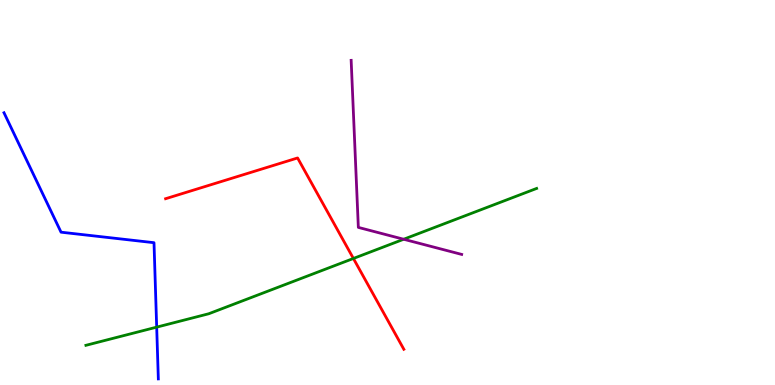[{'lines': ['blue', 'red'], 'intersections': []}, {'lines': ['green', 'red'], 'intersections': [{'x': 4.56, 'y': 3.29}]}, {'lines': ['purple', 'red'], 'intersections': []}, {'lines': ['blue', 'green'], 'intersections': [{'x': 2.02, 'y': 1.5}]}, {'lines': ['blue', 'purple'], 'intersections': []}, {'lines': ['green', 'purple'], 'intersections': [{'x': 5.21, 'y': 3.79}]}]